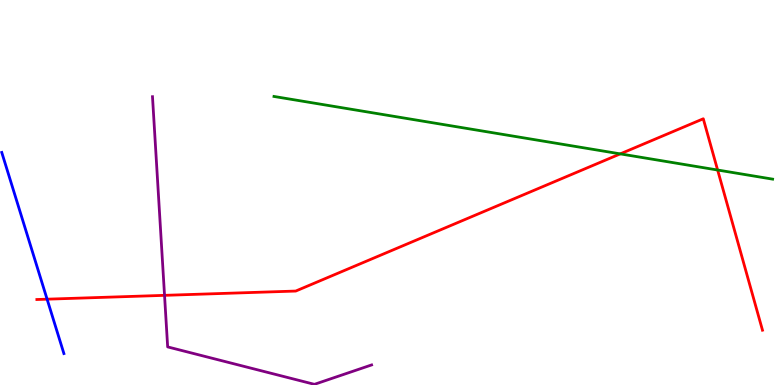[{'lines': ['blue', 'red'], 'intersections': [{'x': 0.608, 'y': 2.23}]}, {'lines': ['green', 'red'], 'intersections': [{'x': 8.0, 'y': 6.0}, {'x': 9.26, 'y': 5.58}]}, {'lines': ['purple', 'red'], 'intersections': [{'x': 2.12, 'y': 2.33}]}, {'lines': ['blue', 'green'], 'intersections': []}, {'lines': ['blue', 'purple'], 'intersections': []}, {'lines': ['green', 'purple'], 'intersections': []}]